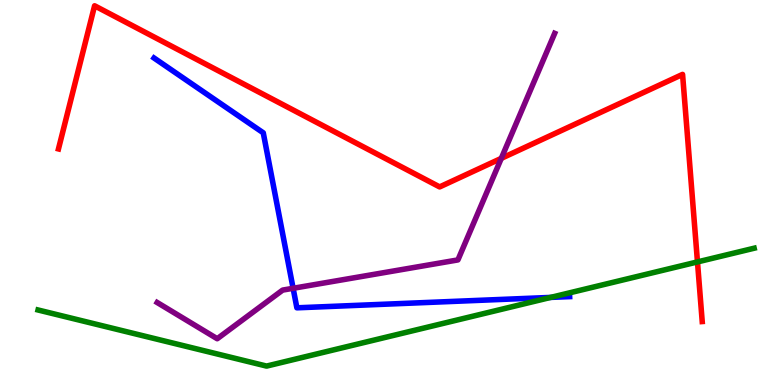[{'lines': ['blue', 'red'], 'intersections': []}, {'lines': ['green', 'red'], 'intersections': [{'x': 9.0, 'y': 3.2}]}, {'lines': ['purple', 'red'], 'intersections': [{'x': 6.47, 'y': 5.89}]}, {'lines': ['blue', 'green'], 'intersections': [{'x': 7.11, 'y': 2.28}]}, {'lines': ['blue', 'purple'], 'intersections': [{'x': 3.78, 'y': 2.51}]}, {'lines': ['green', 'purple'], 'intersections': []}]